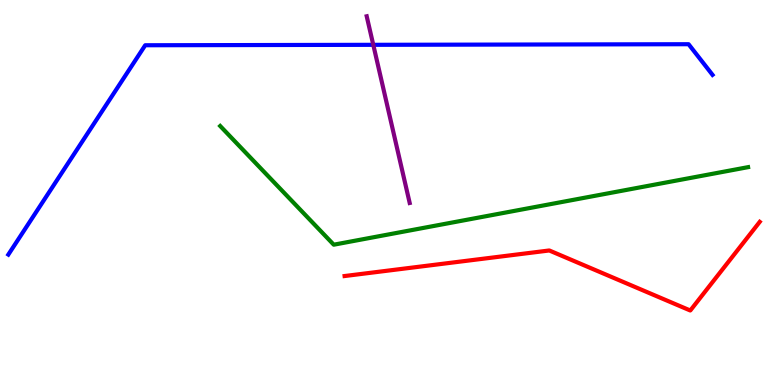[{'lines': ['blue', 'red'], 'intersections': []}, {'lines': ['green', 'red'], 'intersections': []}, {'lines': ['purple', 'red'], 'intersections': []}, {'lines': ['blue', 'green'], 'intersections': []}, {'lines': ['blue', 'purple'], 'intersections': [{'x': 4.82, 'y': 8.84}]}, {'lines': ['green', 'purple'], 'intersections': []}]